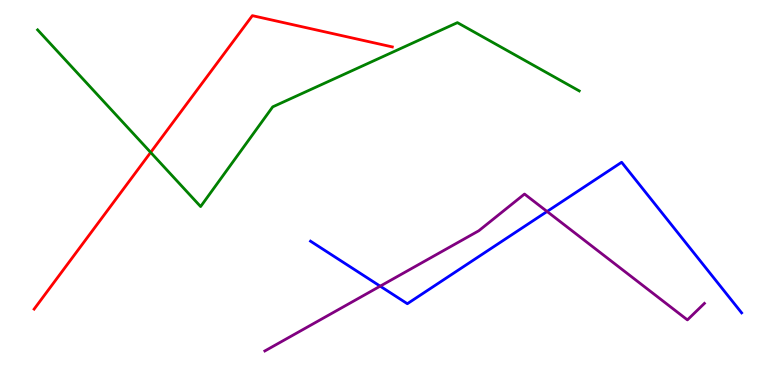[{'lines': ['blue', 'red'], 'intersections': []}, {'lines': ['green', 'red'], 'intersections': [{'x': 1.94, 'y': 6.04}]}, {'lines': ['purple', 'red'], 'intersections': []}, {'lines': ['blue', 'green'], 'intersections': []}, {'lines': ['blue', 'purple'], 'intersections': [{'x': 4.91, 'y': 2.57}, {'x': 7.06, 'y': 4.51}]}, {'lines': ['green', 'purple'], 'intersections': []}]